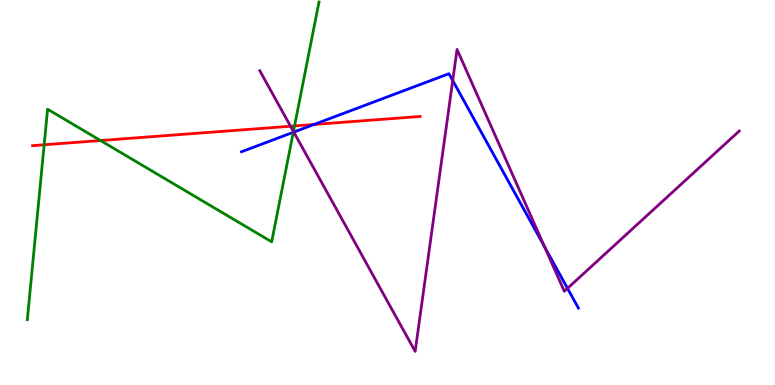[{'lines': ['blue', 'red'], 'intersections': [{'x': 4.05, 'y': 6.77}]}, {'lines': ['green', 'red'], 'intersections': [{'x': 0.57, 'y': 6.24}, {'x': 1.3, 'y': 6.35}, {'x': 3.8, 'y': 6.73}]}, {'lines': ['purple', 'red'], 'intersections': [{'x': 3.75, 'y': 6.72}]}, {'lines': ['blue', 'green'], 'intersections': [{'x': 3.78, 'y': 6.56}]}, {'lines': ['blue', 'purple'], 'intersections': [{'x': 3.79, 'y': 6.57}, {'x': 5.84, 'y': 7.91}, {'x': 7.03, 'y': 3.59}, {'x': 7.32, 'y': 2.51}]}, {'lines': ['green', 'purple'], 'intersections': [{'x': 3.79, 'y': 6.58}]}]